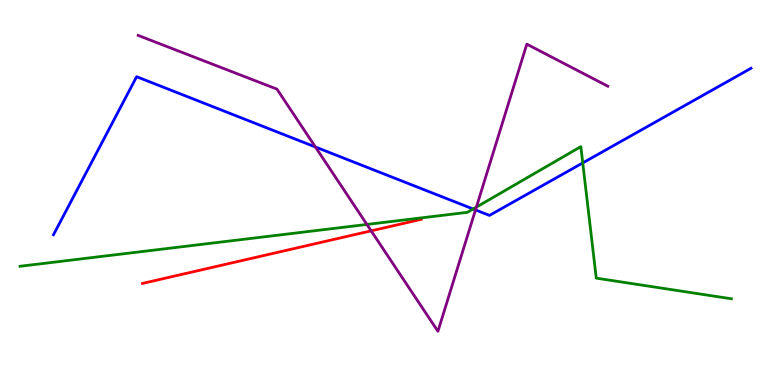[{'lines': ['blue', 'red'], 'intersections': []}, {'lines': ['green', 'red'], 'intersections': []}, {'lines': ['purple', 'red'], 'intersections': [{'x': 4.79, 'y': 4.0}]}, {'lines': ['blue', 'green'], 'intersections': [{'x': 6.1, 'y': 4.57}, {'x': 7.52, 'y': 5.77}]}, {'lines': ['blue', 'purple'], 'intersections': [{'x': 4.07, 'y': 6.18}, {'x': 6.14, 'y': 4.55}]}, {'lines': ['green', 'purple'], 'intersections': [{'x': 4.73, 'y': 4.17}, {'x': 6.15, 'y': 4.62}]}]